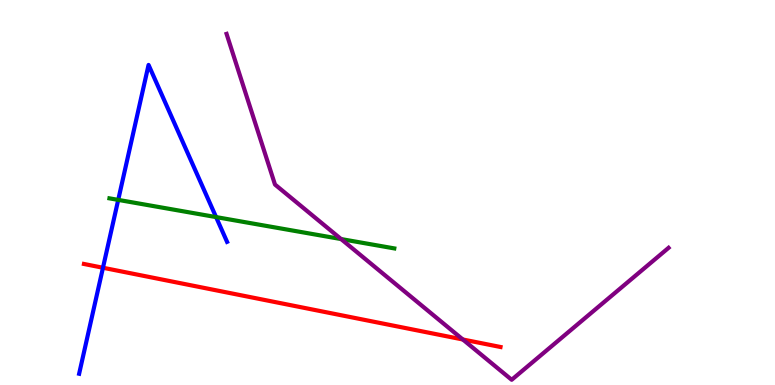[{'lines': ['blue', 'red'], 'intersections': [{'x': 1.33, 'y': 3.05}]}, {'lines': ['green', 'red'], 'intersections': []}, {'lines': ['purple', 'red'], 'intersections': [{'x': 5.97, 'y': 1.18}]}, {'lines': ['blue', 'green'], 'intersections': [{'x': 1.53, 'y': 4.81}, {'x': 2.79, 'y': 4.36}]}, {'lines': ['blue', 'purple'], 'intersections': []}, {'lines': ['green', 'purple'], 'intersections': [{'x': 4.4, 'y': 3.79}]}]